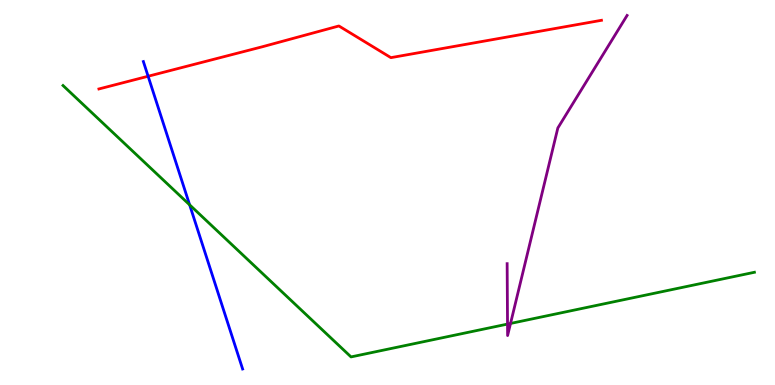[{'lines': ['blue', 'red'], 'intersections': [{'x': 1.91, 'y': 8.02}]}, {'lines': ['green', 'red'], 'intersections': []}, {'lines': ['purple', 'red'], 'intersections': []}, {'lines': ['blue', 'green'], 'intersections': [{'x': 2.45, 'y': 4.68}]}, {'lines': ['blue', 'purple'], 'intersections': []}, {'lines': ['green', 'purple'], 'intersections': [{'x': 6.55, 'y': 1.58}, {'x': 6.59, 'y': 1.6}]}]